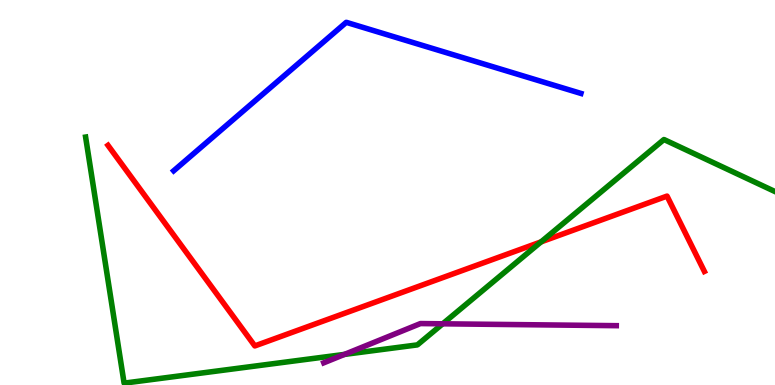[{'lines': ['blue', 'red'], 'intersections': []}, {'lines': ['green', 'red'], 'intersections': [{'x': 6.98, 'y': 3.72}]}, {'lines': ['purple', 'red'], 'intersections': []}, {'lines': ['blue', 'green'], 'intersections': []}, {'lines': ['blue', 'purple'], 'intersections': []}, {'lines': ['green', 'purple'], 'intersections': [{'x': 4.44, 'y': 0.795}, {'x': 5.71, 'y': 1.59}]}]